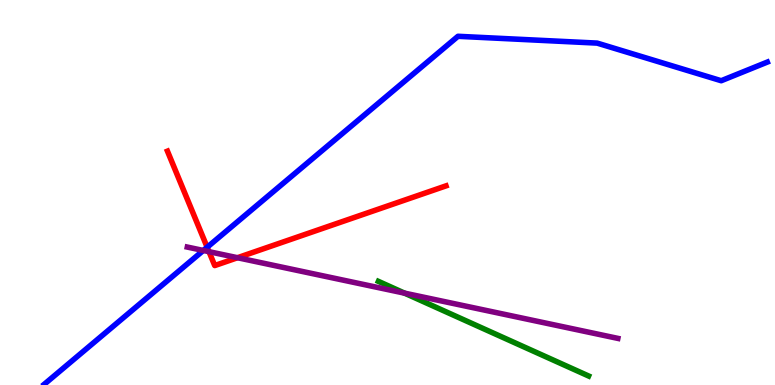[{'lines': ['blue', 'red'], 'intersections': [{'x': 2.67, 'y': 3.58}]}, {'lines': ['green', 'red'], 'intersections': []}, {'lines': ['purple', 'red'], 'intersections': [{'x': 2.7, 'y': 3.46}, {'x': 3.06, 'y': 3.31}]}, {'lines': ['blue', 'green'], 'intersections': []}, {'lines': ['blue', 'purple'], 'intersections': [{'x': 2.62, 'y': 3.49}]}, {'lines': ['green', 'purple'], 'intersections': [{'x': 5.22, 'y': 2.39}]}]